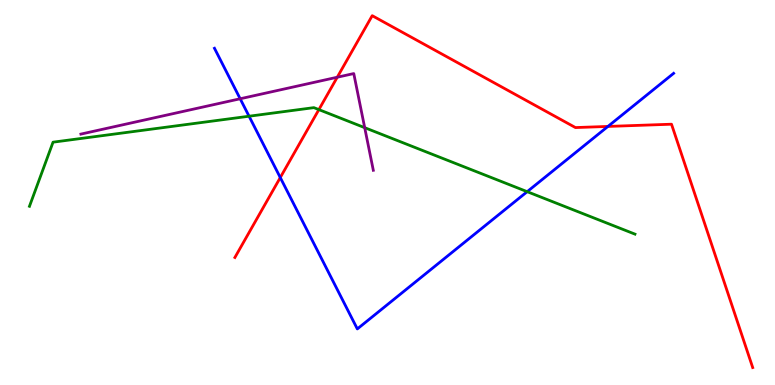[{'lines': ['blue', 'red'], 'intersections': [{'x': 3.62, 'y': 5.39}, {'x': 7.84, 'y': 6.72}]}, {'lines': ['green', 'red'], 'intersections': [{'x': 4.11, 'y': 7.15}]}, {'lines': ['purple', 'red'], 'intersections': [{'x': 4.35, 'y': 7.99}]}, {'lines': ['blue', 'green'], 'intersections': [{'x': 3.21, 'y': 6.98}, {'x': 6.8, 'y': 5.02}]}, {'lines': ['blue', 'purple'], 'intersections': [{'x': 3.1, 'y': 7.43}]}, {'lines': ['green', 'purple'], 'intersections': [{'x': 4.71, 'y': 6.68}]}]